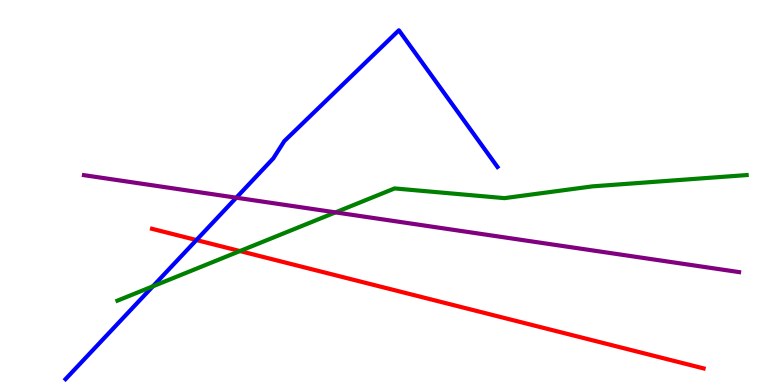[{'lines': ['blue', 'red'], 'intersections': [{'x': 2.53, 'y': 3.77}]}, {'lines': ['green', 'red'], 'intersections': [{'x': 3.1, 'y': 3.48}]}, {'lines': ['purple', 'red'], 'intersections': []}, {'lines': ['blue', 'green'], 'intersections': [{'x': 1.97, 'y': 2.56}]}, {'lines': ['blue', 'purple'], 'intersections': [{'x': 3.05, 'y': 4.86}]}, {'lines': ['green', 'purple'], 'intersections': [{'x': 4.33, 'y': 4.48}]}]